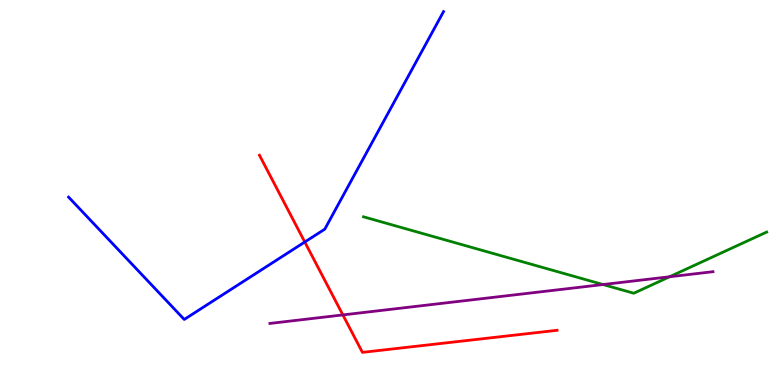[{'lines': ['blue', 'red'], 'intersections': [{'x': 3.93, 'y': 3.71}]}, {'lines': ['green', 'red'], 'intersections': []}, {'lines': ['purple', 'red'], 'intersections': [{'x': 4.42, 'y': 1.82}]}, {'lines': ['blue', 'green'], 'intersections': []}, {'lines': ['blue', 'purple'], 'intersections': []}, {'lines': ['green', 'purple'], 'intersections': [{'x': 7.78, 'y': 2.61}, {'x': 8.64, 'y': 2.81}]}]